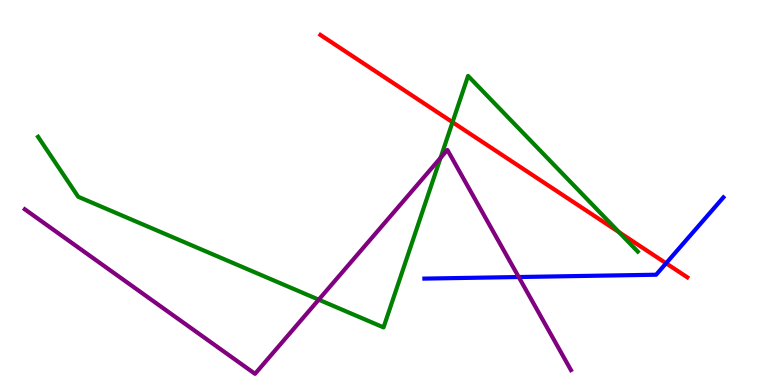[{'lines': ['blue', 'red'], 'intersections': [{'x': 8.59, 'y': 3.16}]}, {'lines': ['green', 'red'], 'intersections': [{'x': 5.84, 'y': 6.83}, {'x': 7.99, 'y': 3.97}]}, {'lines': ['purple', 'red'], 'intersections': []}, {'lines': ['blue', 'green'], 'intersections': []}, {'lines': ['blue', 'purple'], 'intersections': [{'x': 6.69, 'y': 2.8}]}, {'lines': ['green', 'purple'], 'intersections': [{'x': 4.11, 'y': 2.22}, {'x': 5.68, 'y': 5.9}]}]